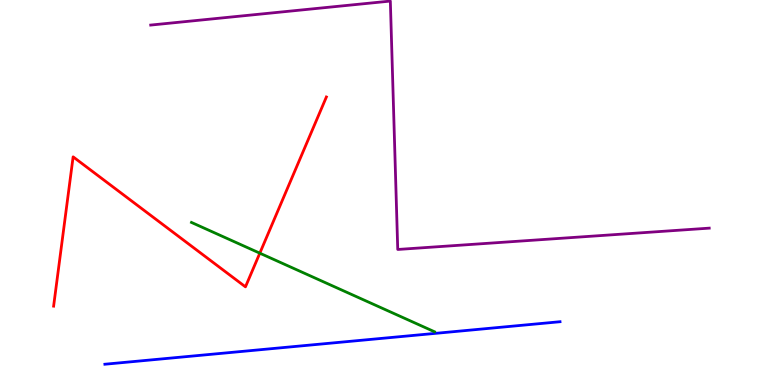[{'lines': ['blue', 'red'], 'intersections': []}, {'lines': ['green', 'red'], 'intersections': [{'x': 3.35, 'y': 3.42}]}, {'lines': ['purple', 'red'], 'intersections': []}, {'lines': ['blue', 'green'], 'intersections': []}, {'lines': ['blue', 'purple'], 'intersections': []}, {'lines': ['green', 'purple'], 'intersections': []}]